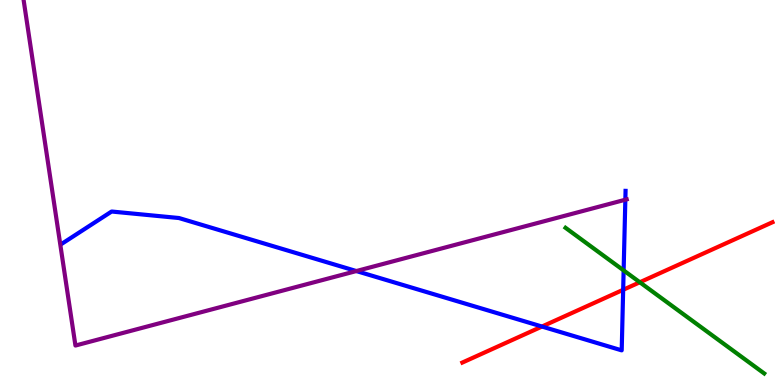[{'lines': ['blue', 'red'], 'intersections': [{'x': 6.99, 'y': 1.52}, {'x': 8.04, 'y': 2.47}]}, {'lines': ['green', 'red'], 'intersections': [{'x': 8.26, 'y': 2.67}]}, {'lines': ['purple', 'red'], 'intersections': []}, {'lines': ['blue', 'green'], 'intersections': [{'x': 8.05, 'y': 2.98}]}, {'lines': ['blue', 'purple'], 'intersections': [{'x': 4.6, 'y': 2.96}, {'x': 8.07, 'y': 4.81}]}, {'lines': ['green', 'purple'], 'intersections': []}]